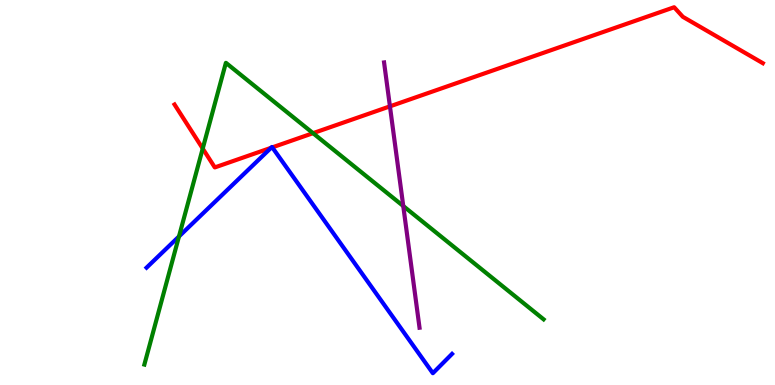[{'lines': ['blue', 'red'], 'intersections': [{'x': 3.5, 'y': 6.16}, {'x': 3.51, 'y': 6.17}]}, {'lines': ['green', 'red'], 'intersections': [{'x': 2.62, 'y': 6.14}, {'x': 4.04, 'y': 6.54}]}, {'lines': ['purple', 'red'], 'intersections': [{'x': 5.03, 'y': 7.24}]}, {'lines': ['blue', 'green'], 'intersections': [{'x': 2.31, 'y': 3.86}]}, {'lines': ['blue', 'purple'], 'intersections': []}, {'lines': ['green', 'purple'], 'intersections': [{'x': 5.2, 'y': 4.65}]}]